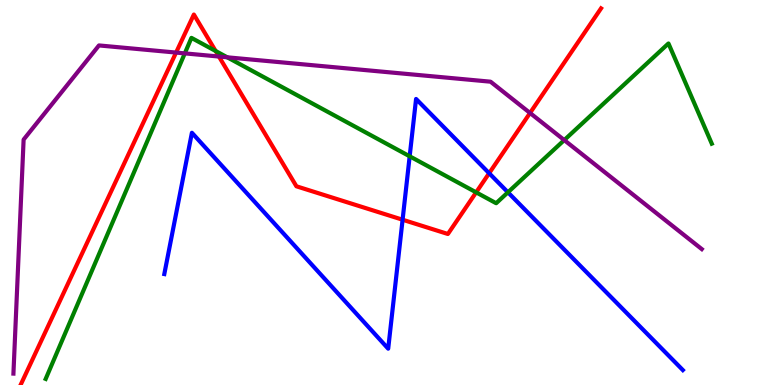[{'lines': ['blue', 'red'], 'intersections': [{'x': 5.19, 'y': 4.29}, {'x': 6.31, 'y': 5.5}]}, {'lines': ['green', 'red'], 'intersections': [{'x': 2.78, 'y': 8.68}, {'x': 6.14, 'y': 5.0}]}, {'lines': ['purple', 'red'], 'intersections': [{'x': 2.27, 'y': 8.63}, {'x': 2.82, 'y': 8.53}, {'x': 6.84, 'y': 7.07}]}, {'lines': ['blue', 'green'], 'intersections': [{'x': 5.29, 'y': 5.94}, {'x': 6.55, 'y': 5.0}]}, {'lines': ['blue', 'purple'], 'intersections': []}, {'lines': ['green', 'purple'], 'intersections': [{'x': 2.38, 'y': 8.61}, {'x': 2.93, 'y': 8.51}, {'x': 7.28, 'y': 6.36}]}]